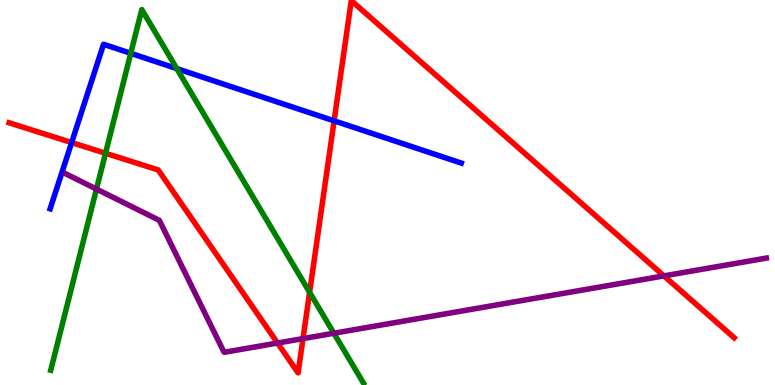[{'lines': ['blue', 'red'], 'intersections': [{'x': 0.924, 'y': 6.3}, {'x': 4.31, 'y': 6.86}]}, {'lines': ['green', 'red'], 'intersections': [{'x': 1.36, 'y': 6.02}, {'x': 3.99, 'y': 2.41}]}, {'lines': ['purple', 'red'], 'intersections': [{'x': 3.58, 'y': 1.09}, {'x': 3.91, 'y': 1.21}, {'x': 8.57, 'y': 2.83}]}, {'lines': ['blue', 'green'], 'intersections': [{'x': 1.69, 'y': 8.62}, {'x': 2.28, 'y': 8.22}]}, {'lines': ['blue', 'purple'], 'intersections': []}, {'lines': ['green', 'purple'], 'intersections': [{'x': 1.24, 'y': 5.09}, {'x': 4.31, 'y': 1.34}]}]